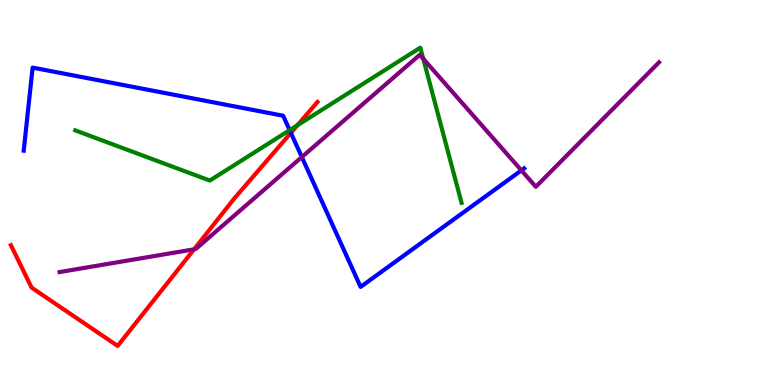[{'lines': ['blue', 'red'], 'intersections': [{'x': 3.75, 'y': 6.55}]}, {'lines': ['green', 'red'], 'intersections': [{'x': 3.84, 'y': 6.75}]}, {'lines': ['purple', 'red'], 'intersections': [{'x': 2.5, 'y': 3.52}]}, {'lines': ['blue', 'green'], 'intersections': [{'x': 3.74, 'y': 6.62}]}, {'lines': ['blue', 'purple'], 'intersections': [{'x': 3.89, 'y': 5.92}, {'x': 6.73, 'y': 5.57}]}, {'lines': ['green', 'purple'], 'intersections': [{'x': 5.46, 'y': 8.47}]}]